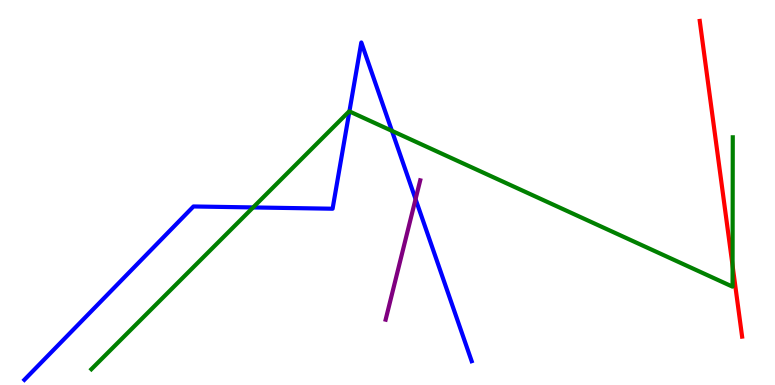[{'lines': ['blue', 'red'], 'intersections': []}, {'lines': ['green', 'red'], 'intersections': [{'x': 9.45, 'y': 3.1}]}, {'lines': ['purple', 'red'], 'intersections': []}, {'lines': ['blue', 'green'], 'intersections': [{'x': 3.27, 'y': 4.61}, {'x': 4.51, 'y': 7.11}, {'x': 5.06, 'y': 6.6}]}, {'lines': ['blue', 'purple'], 'intersections': [{'x': 5.36, 'y': 4.83}]}, {'lines': ['green', 'purple'], 'intersections': []}]